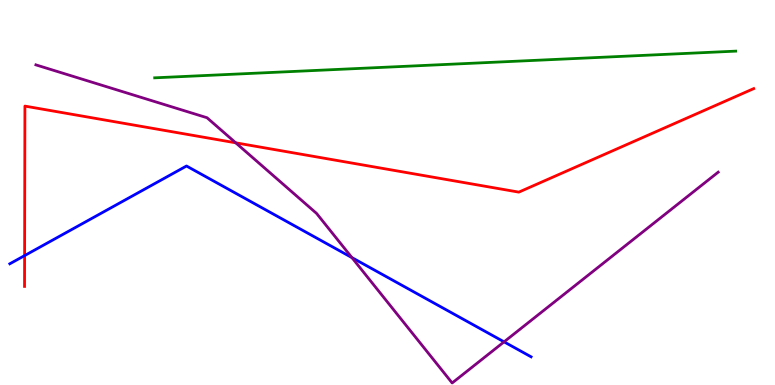[{'lines': ['blue', 'red'], 'intersections': [{'x': 0.317, 'y': 3.36}]}, {'lines': ['green', 'red'], 'intersections': []}, {'lines': ['purple', 'red'], 'intersections': [{'x': 3.04, 'y': 6.29}]}, {'lines': ['blue', 'green'], 'intersections': []}, {'lines': ['blue', 'purple'], 'intersections': [{'x': 4.54, 'y': 3.31}, {'x': 6.5, 'y': 1.12}]}, {'lines': ['green', 'purple'], 'intersections': []}]